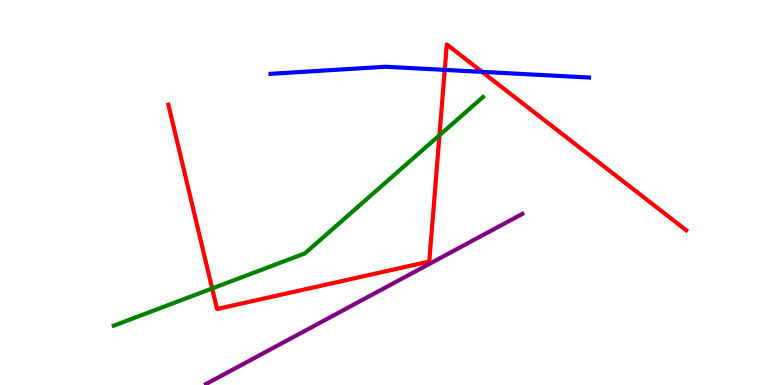[{'lines': ['blue', 'red'], 'intersections': [{'x': 5.74, 'y': 8.18}, {'x': 6.22, 'y': 8.13}]}, {'lines': ['green', 'red'], 'intersections': [{'x': 2.74, 'y': 2.51}, {'x': 5.67, 'y': 6.49}]}, {'lines': ['purple', 'red'], 'intersections': []}, {'lines': ['blue', 'green'], 'intersections': []}, {'lines': ['blue', 'purple'], 'intersections': []}, {'lines': ['green', 'purple'], 'intersections': []}]